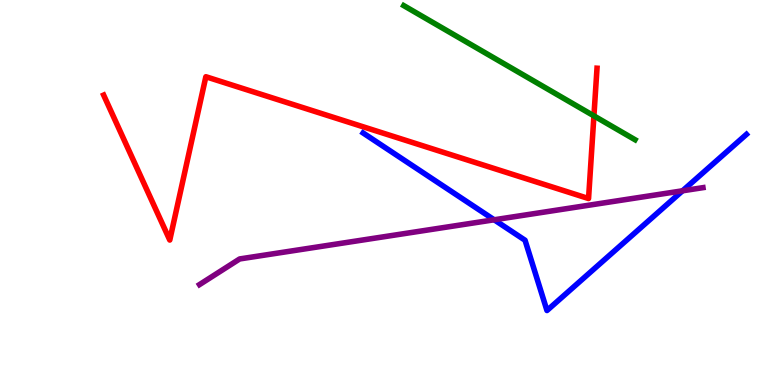[{'lines': ['blue', 'red'], 'intersections': []}, {'lines': ['green', 'red'], 'intersections': [{'x': 7.66, 'y': 6.99}]}, {'lines': ['purple', 'red'], 'intersections': []}, {'lines': ['blue', 'green'], 'intersections': []}, {'lines': ['blue', 'purple'], 'intersections': [{'x': 6.38, 'y': 4.29}, {'x': 8.81, 'y': 5.04}]}, {'lines': ['green', 'purple'], 'intersections': []}]